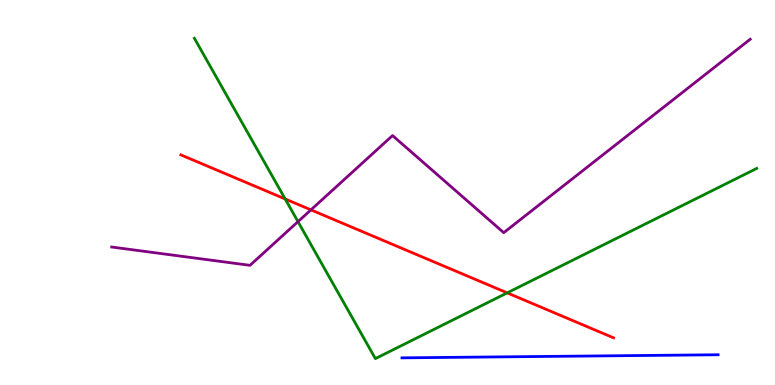[{'lines': ['blue', 'red'], 'intersections': []}, {'lines': ['green', 'red'], 'intersections': [{'x': 3.68, 'y': 4.83}, {'x': 6.54, 'y': 2.39}]}, {'lines': ['purple', 'red'], 'intersections': [{'x': 4.01, 'y': 4.55}]}, {'lines': ['blue', 'green'], 'intersections': []}, {'lines': ['blue', 'purple'], 'intersections': []}, {'lines': ['green', 'purple'], 'intersections': [{'x': 3.85, 'y': 4.24}]}]